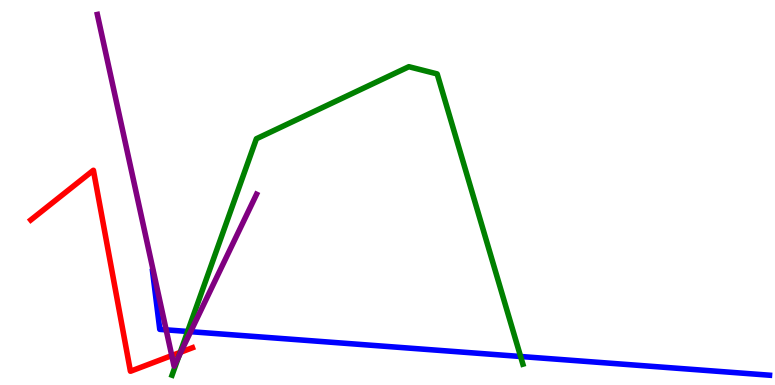[{'lines': ['blue', 'red'], 'intersections': []}, {'lines': ['green', 'red'], 'intersections': [{'x': 2.33, 'y': 0.847}]}, {'lines': ['purple', 'red'], 'intersections': [{'x': 2.22, 'y': 0.764}, {'x': 2.33, 'y': 0.853}]}, {'lines': ['blue', 'green'], 'intersections': [{'x': 2.42, 'y': 1.39}, {'x': 6.72, 'y': 0.74}]}, {'lines': ['blue', 'purple'], 'intersections': [{'x': 2.14, 'y': 1.43}, {'x': 2.46, 'y': 1.38}]}, {'lines': ['green', 'purple'], 'intersections': [{'x': 2.31, 'y': 0.739}]}]